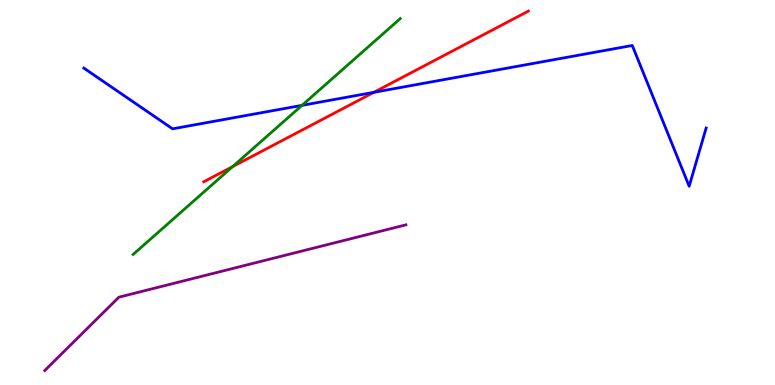[{'lines': ['blue', 'red'], 'intersections': [{'x': 4.82, 'y': 7.6}]}, {'lines': ['green', 'red'], 'intersections': [{'x': 3.0, 'y': 5.67}]}, {'lines': ['purple', 'red'], 'intersections': []}, {'lines': ['blue', 'green'], 'intersections': [{'x': 3.9, 'y': 7.26}]}, {'lines': ['blue', 'purple'], 'intersections': []}, {'lines': ['green', 'purple'], 'intersections': []}]